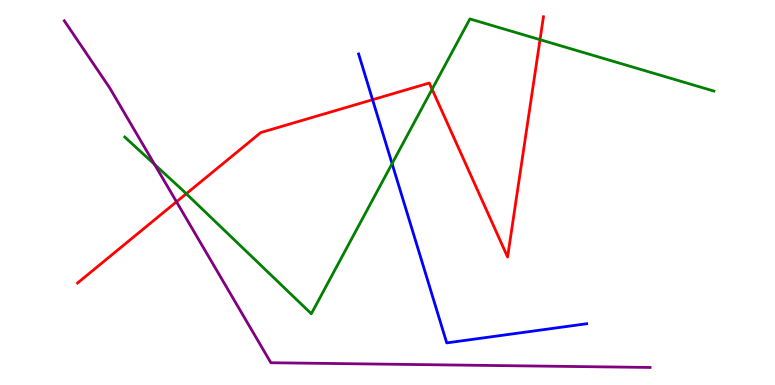[{'lines': ['blue', 'red'], 'intersections': [{'x': 4.81, 'y': 7.41}]}, {'lines': ['green', 'red'], 'intersections': [{'x': 2.4, 'y': 4.97}, {'x': 5.58, 'y': 7.68}, {'x': 6.97, 'y': 8.97}]}, {'lines': ['purple', 'red'], 'intersections': [{'x': 2.28, 'y': 4.76}]}, {'lines': ['blue', 'green'], 'intersections': [{'x': 5.06, 'y': 5.75}]}, {'lines': ['blue', 'purple'], 'intersections': []}, {'lines': ['green', 'purple'], 'intersections': [{'x': 1.99, 'y': 5.73}]}]